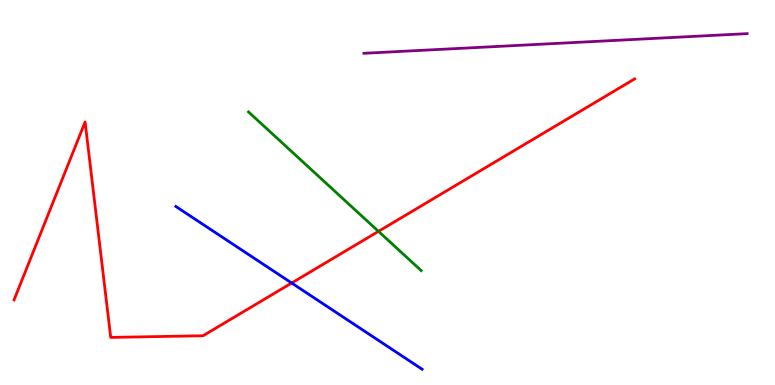[{'lines': ['blue', 'red'], 'intersections': [{'x': 3.76, 'y': 2.65}]}, {'lines': ['green', 'red'], 'intersections': [{'x': 4.88, 'y': 3.99}]}, {'lines': ['purple', 'red'], 'intersections': []}, {'lines': ['blue', 'green'], 'intersections': []}, {'lines': ['blue', 'purple'], 'intersections': []}, {'lines': ['green', 'purple'], 'intersections': []}]